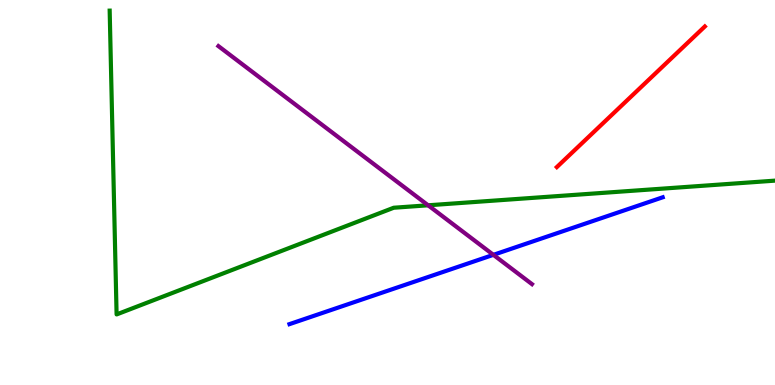[{'lines': ['blue', 'red'], 'intersections': []}, {'lines': ['green', 'red'], 'intersections': []}, {'lines': ['purple', 'red'], 'intersections': []}, {'lines': ['blue', 'green'], 'intersections': []}, {'lines': ['blue', 'purple'], 'intersections': [{'x': 6.37, 'y': 3.38}]}, {'lines': ['green', 'purple'], 'intersections': [{'x': 5.52, 'y': 4.67}]}]